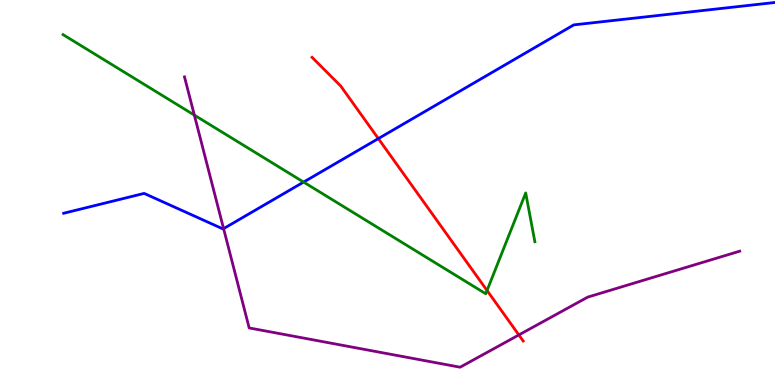[{'lines': ['blue', 'red'], 'intersections': [{'x': 4.88, 'y': 6.4}]}, {'lines': ['green', 'red'], 'intersections': [{'x': 6.28, 'y': 2.45}]}, {'lines': ['purple', 'red'], 'intersections': [{'x': 6.69, 'y': 1.3}]}, {'lines': ['blue', 'green'], 'intersections': [{'x': 3.92, 'y': 5.27}]}, {'lines': ['blue', 'purple'], 'intersections': [{'x': 2.89, 'y': 4.06}]}, {'lines': ['green', 'purple'], 'intersections': [{'x': 2.51, 'y': 7.01}]}]